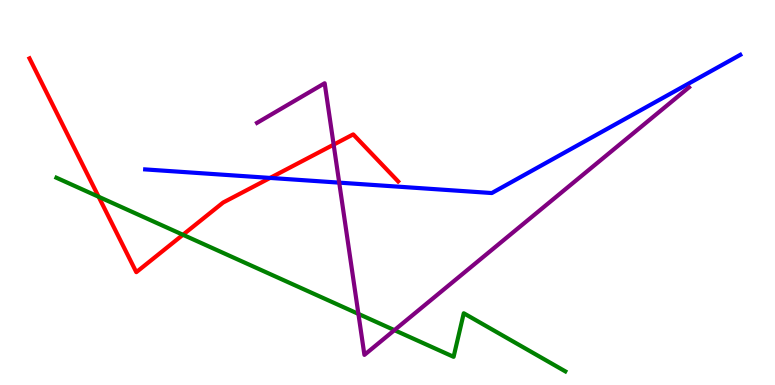[{'lines': ['blue', 'red'], 'intersections': [{'x': 3.49, 'y': 5.38}]}, {'lines': ['green', 'red'], 'intersections': [{'x': 1.27, 'y': 4.89}, {'x': 2.36, 'y': 3.9}]}, {'lines': ['purple', 'red'], 'intersections': [{'x': 4.31, 'y': 6.24}]}, {'lines': ['blue', 'green'], 'intersections': []}, {'lines': ['blue', 'purple'], 'intersections': [{'x': 4.38, 'y': 5.26}]}, {'lines': ['green', 'purple'], 'intersections': [{'x': 4.62, 'y': 1.85}, {'x': 5.09, 'y': 1.42}]}]